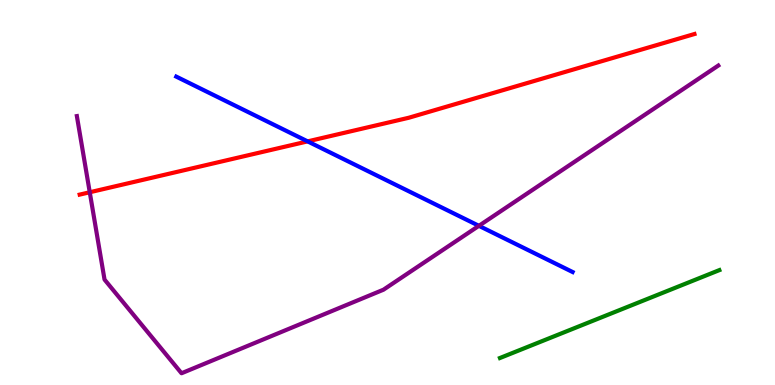[{'lines': ['blue', 'red'], 'intersections': [{'x': 3.97, 'y': 6.33}]}, {'lines': ['green', 'red'], 'intersections': []}, {'lines': ['purple', 'red'], 'intersections': [{'x': 1.16, 'y': 5.01}]}, {'lines': ['blue', 'green'], 'intersections': []}, {'lines': ['blue', 'purple'], 'intersections': [{'x': 6.18, 'y': 4.13}]}, {'lines': ['green', 'purple'], 'intersections': []}]